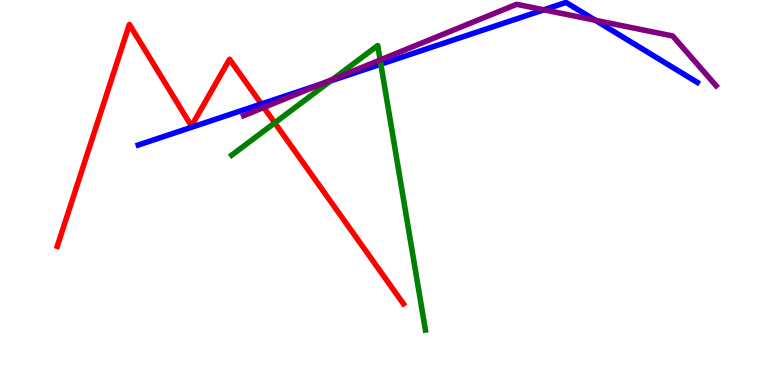[{'lines': ['blue', 'red'], 'intersections': [{'x': 3.37, 'y': 7.3}]}, {'lines': ['green', 'red'], 'intersections': [{'x': 3.55, 'y': 6.81}]}, {'lines': ['purple', 'red'], 'intersections': [{'x': 3.4, 'y': 7.21}]}, {'lines': ['blue', 'green'], 'intersections': [{'x': 4.27, 'y': 7.9}, {'x': 4.91, 'y': 8.33}]}, {'lines': ['blue', 'purple'], 'intersections': [{'x': 4.15, 'y': 7.82}, {'x': 7.02, 'y': 9.74}, {'x': 7.68, 'y': 9.47}]}, {'lines': ['green', 'purple'], 'intersections': [{'x': 4.29, 'y': 7.94}, {'x': 4.91, 'y': 8.44}]}]